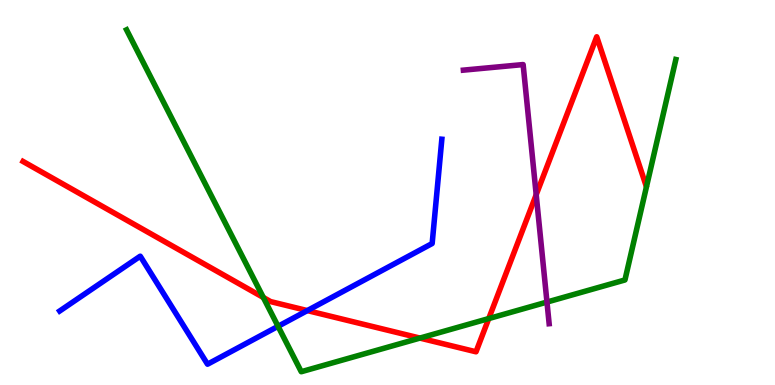[{'lines': ['blue', 'red'], 'intersections': [{'x': 3.97, 'y': 1.93}]}, {'lines': ['green', 'red'], 'intersections': [{'x': 3.4, 'y': 2.27}, {'x': 5.42, 'y': 1.22}, {'x': 6.31, 'y': 1.73}]}, {'lines': ['purple', 'red'], 'intersections': [{'x': 6.92, 'y': 4.94}]}, {'lines': ['blue', 'green'], 'intersections': [{'x': 3.59, 'y': 1.52}]}, {'lines': ['blue', 'purple'], 'intersections': []}, {'lines': ['green', 'purple'], 'intersections': [{'x': 7.06, 'y': 2.15}]}]